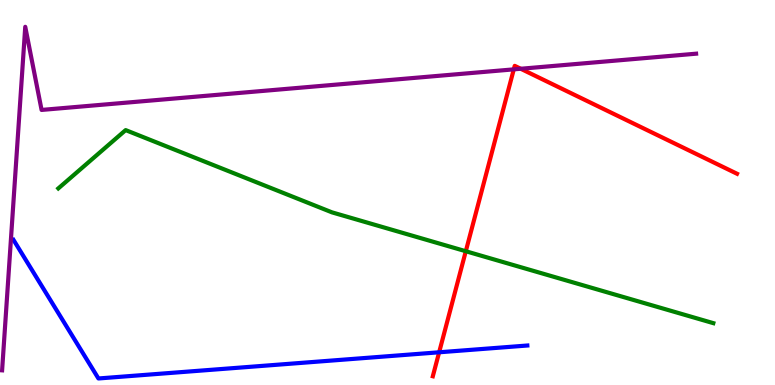[{'lines': ['blue', 'red'], 'intersections': [{'x': 5.67, 'y': 0.85}]}, {'lines': ['green', 'red'], 'intersections': [{'x': 6.01, 'y': 3.47}]}, {'lines': ['purple', 'red'], 'intersections': [{'x': 6.63, 'y': 8.2}, {'x': 6.72, 'y': 8.21}]}, {'lines': ['blue', 'green'], 'intersections': []}, {'lines': ['blue', 'purple'], 'intersections': []}, {'lines': ['green', 'purple'], 'intersections': []}]